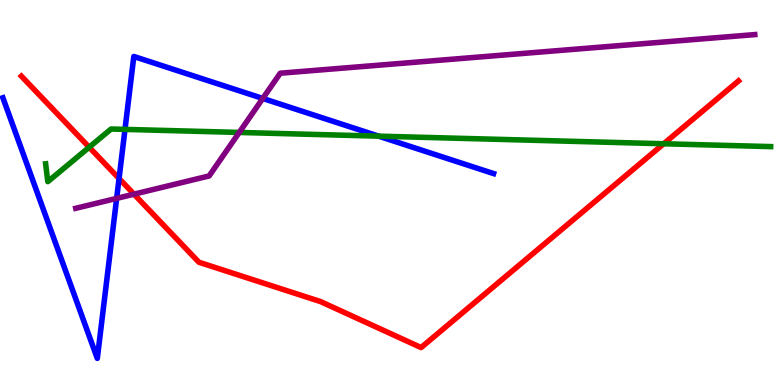[{'lines': ['blue', 'red'], 'intersections': [{'x': 1.54, 'y': 5.36}]}, {'lines': ['green', 'red'], 'intersections': [{'x': 1.15, 'y': 6.18}, {'x': 8.56, 'y': 6.27}]}, {'lines': ['purple', 'red'], 'intersections': [{'x': 1.73, 'y': 4.96}]}, {'lines': ['blue', 'green'], 'intersections': [{'x': 1.61, 'y': 6.64}, {'x': 4.89, 'y': 6.46}]}, {'lines': ['blue', 'purple'], 'intersections': [{'x': 1.51, 'y': 4.85}, {'x': 3.39, 'y': 7.44}]}, {'lines': ['green', 'purple'], 'intersections': [{'x': 3.09, 'y': 6.56}]}]